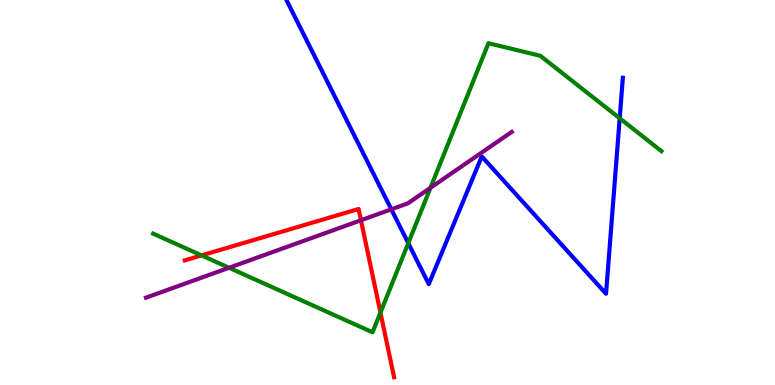[{'lines': ['blue', 'red'], 'intersections': []}, {'lines': ['green', 'red'], 'intersections': [{'x': 2.6, 'y': 3.37}, {'x': 4.91, 'y': 1.88}]}, {'lines': ['purple', 'red'], 'intersections': [{'x': 4.66, 'y': 4.28}]}, {'lines': ['blue', 'green'], 'intersections': [{'x': 5.27, 'y': 3.68}, {'x': 8.0, 'y': 6.93}]}, {'lines': ['blue', 'purple'], 'intersections': [{'x': 5.05, 'y': 4.56}]}, {'lines': ['green', 'purple'], 'intersections': [{'x': 2.96, 'y': 3.05}, {'x': 5.55, 'y': 5.12}]}]